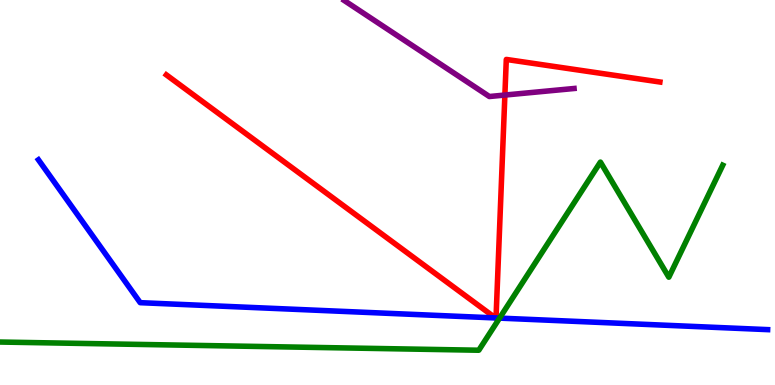[{'lines': ['blue', 'red'], 'intersections': [{'x': 6.39, 'y': 1.74}, {'x': 6.4, 'y': 1.74}]}, {'lines': ['green', 'red'], 'intersections': []}, {'lines': ['purple', 'red'], 'intersections': [{'x': 6.51, 'y': 7.53}]}, {'lines': ['blue', 'green'], 'intersections': [{'x': 6.45, 'y': 1.74}]}, {'lines': ['blue', 'purple'], 'intersections': []}, {'lines': ['green', 'purple'], 'intersections': []}]